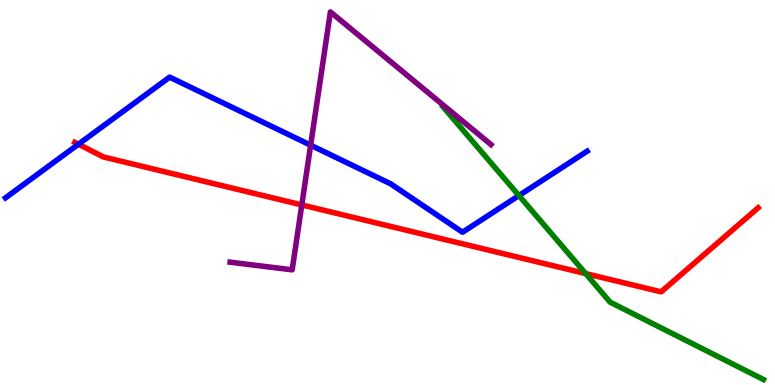[{'lines': ['blue', 'red'], 'intersections': [{'x': 1.01, 'y': 6.25}]}, {'lines': ['green', 'red'], 'intersections': [{'x': 7.56, 'y': 2.89}]}, {'lines': ['purple', 'red'], 'intersections': [{'x': 3.89, 'y': 4.68}]}, {'lines': ['blue', 'green'], 'intersections': [{'x': 6.7, 'y': 4.92}]}, {'lines': ['blue', 'purple'], 'intersections': [{'x': 4.01, 'y': 6.23}]}, {'lines': ['green', 'purple'], 'intersections': []}]